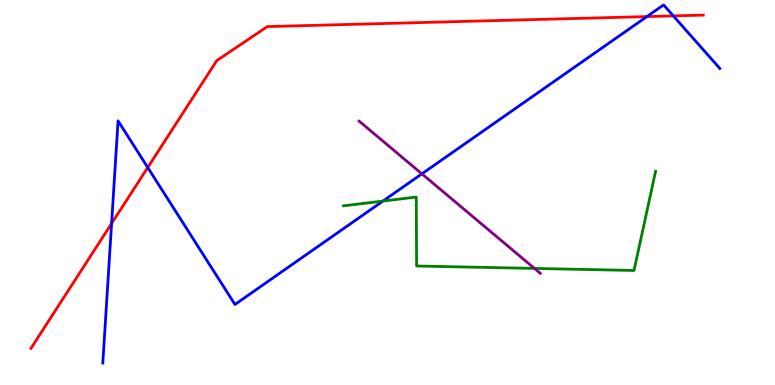[{'lines': ['blue', 'red'], 'intersections': [{'x': 1.44, 'y': 4.2}, {'x': 1.91, 'y': 5.65}, {'x': 8.35, 'y': 9.57}, {'x': 8.69, 'y': 9.59}]}, {'lines': ['green', 'red'], 'intersections': []}, {'lines': ['purple', 'red'], 'intersections': []}, {'lines': ['blue', 'green'], 'intersections': [{'x': 4.94, 'y': 4.78}]}, {'lines': ['blue', 'purple'], 'intersections': [{'x': 5.44, 'y': 5.48}]}, {'lines': ['green', 'purple'], 'intersections': [{'x': 6.9, 'y': 3.03}]}]